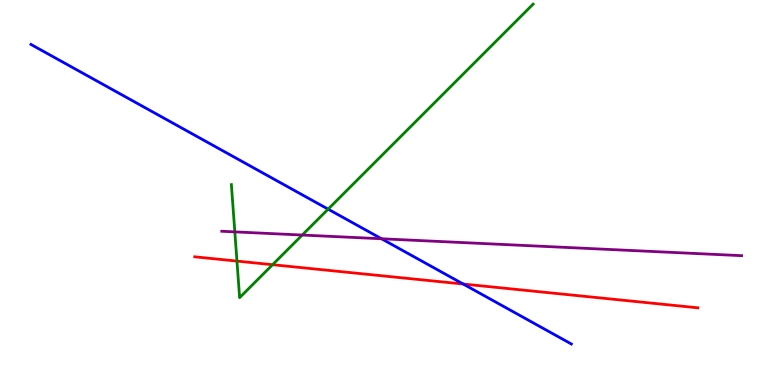[{'lines': ['blue', 'red'], 'intersections': [{'x': 5.98, 'y': 2.62}]}, {'lines': ['green', 'red'], 'intersections': [{'x': 3.06, 'y': 3.22}, {'x': 3.52, 'y': 3.12}]}, {'lines': ['purple', 'red'], 'intersections': []}, {'lines': ['blue', 'green'], 'intersections': [{'x': 4.23, 'y': 4.57}]}, {'lines': ['blue', 'purple'], 'intersections': [{'x': 4.92, 'y': 3.8}]}, {'lines': ['green', 'purple'], 'intersections': [{'x': 3.03, 'y': 3.98}, {'x': 3.9, 'y': 3.89}]}]